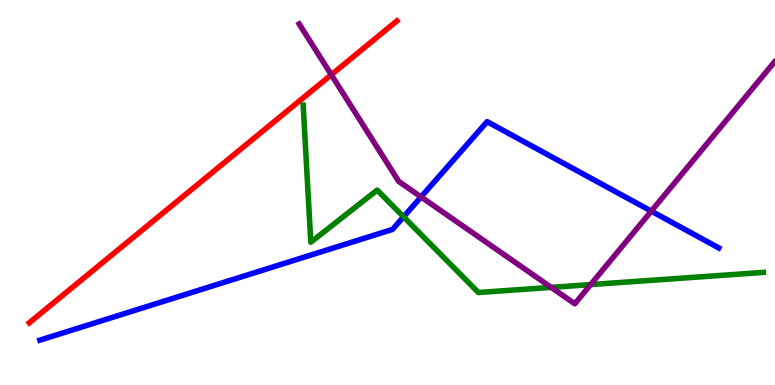[{'lines': ['blue', 'red'], 'intersections': []}, {'lines': ['green', 'red'], 'intersections': []}, {'lines': ['purple', 'red'], 'intersections': [{'x': 4.27, 'y': 8.06}]}, {'lines': ['blue', 'green'], 'intersections': [{'x': 5.21, 'y': 4.37}]}, {'lines': ['blue', 'purple'], 'intersections': [{'x': 5.43, 'y': 4.89}, {'x': 8.4, 'y': 4.52}]}, {'lines': ['green', 'purple'], 'intersections': [{'x': 7.11, 'y': 2.54}, {'x': 7.62, 'y': 2.61}]}]